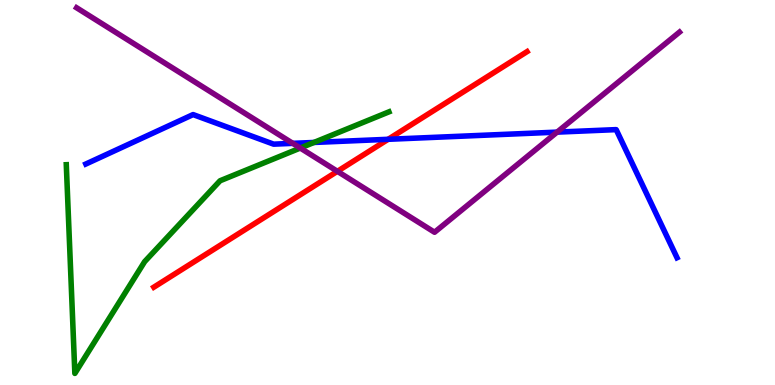[{'lines': ['blue', 'red'], 'intersections': [{'x': 5.01, 'y': 6.38}]}, {'lines': ['green', 'red'], 'intersections': []}, {'lines': ['purple', 'red'], 'intersections': [{'x': 4.35, 'y': 5.55}]}, {'lines': ['blue', 'green'], 'intersections': [{'x': 4.05, 'y': 6.3}]}, {'lines': ['blue', 'purple'], 'intersections': [{'x': 3.78, 'y': 6.28}, {'x': 7.19, 'y': 6.57}]}, {'lines': ['green', 'purple'], 'intersections': [{'x': 3.87, 'y': 6.15}]}]